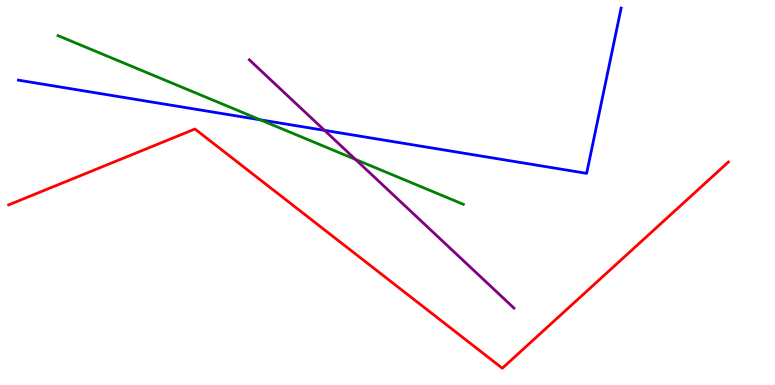[{'lines': ['blue', 'red'], 'intersections': []}, {'lines': ['green', 'red'], 'intersections': []}, {'lines': ['purple', 'red'], 'intersections': []}, {'lines': ['blue', 'green'], 'intersections': [{'x': 3.36, 'y': 6.89}]}, {'lines': ['blue', 'purple'], 'intersections': [{'x': 4.19, 'y': 6.61}]}, {'lines': ['green', 'purple'], 'intersections': [{'x': 4.59, 'y': 5.86}]}]